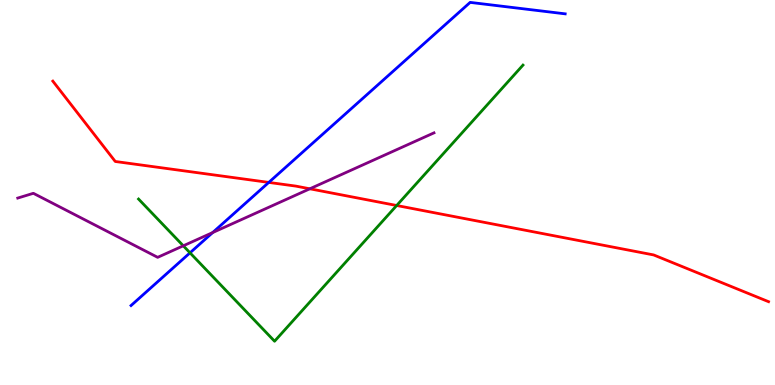[{'lines': ['blue', 'red'], 'intersections': [{'x': 3.47, 'y': 5.26}]}, {'lines': ['green', 'red'], 'intersections': [{'x': 5.12, 'y': 4.66}]}, {'lines': ['purple', 'red'], 'intersections': [{'x': 4.0, 'y': 5.1}]}, {'lines': ['blue', 'green'], 'intersections': [{'x': 2.45, 'y': 3.43}]}, {'lines': ['blue', 'purple'], 'intersections': [{'x': 2.74, 'y': 3.96}]}, {'lines': ['green', 'purple'], 'intersections': [{'x': 2.36, 'y': 3.62}]}]